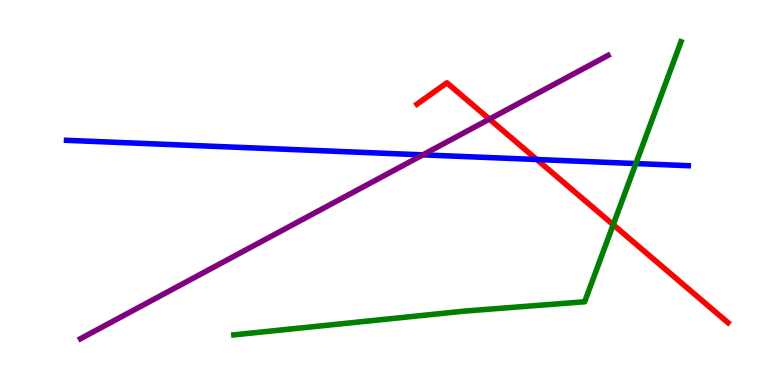[{'lines': ['blue', 'red'], 'intersections': [{'x': 6.93, 'y': 5.86}]}, {'lines': ['green', 'red'], 'intersections': [{'x': 7.91, 'y': 4.16}]}, {'lines': ['purple', 'red'], 'intersections': [{'x': 6.32, 'y': 6.91}]}, {'lines': ['blue', 'green'], 'intersections': [{'x': 8.2, 'y': 5.75}]}, {'lines': ['blue', 'purple'], 'intersections': [{'x': 5.46, 'y': 5.98}]}, {'lines': ['green', 'purple'], 'intersections': []}]